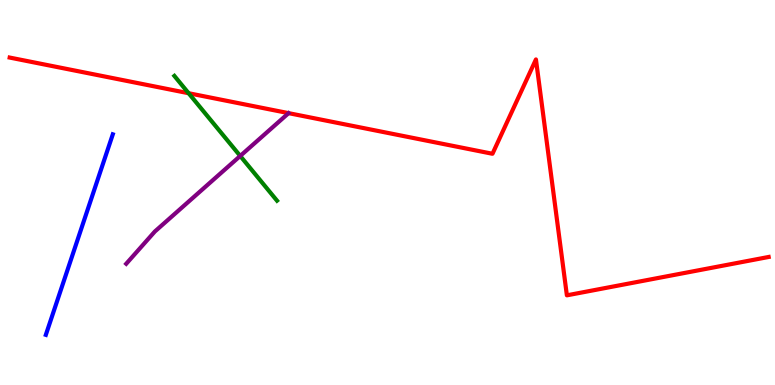[{'lines': ['blue', 'red'], 'intersections': []}, {'lines': ['green', 'red'], 'intersections': [{'x': 2.43, 'y': 7.58}]}, {'lines': ['purple', 'red'], 'intersections': []}, {'lines': ['blue', 'green'], 'intersections': []}, {'lines': ['blue', 'purple'], 'intersections': []}, {'lines': ['green', 'purple'], 'intersections': [{'x': 3.1, 'y': 5.95}]}]